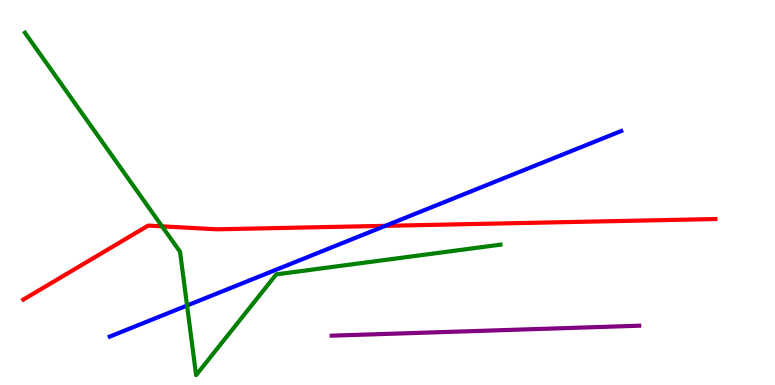[{'lines': ['blue', 'red'], 'intersections': [{'x': 4.97, 'y': 4.13}]}, {'lines': ['green', 'red'], 'intersections': [{'x': 2.09, 'y': 4.12}]}, {'lines': ['purple', 'red'], 'intersections': []}, {'lines': ['blue', 'green'], 'intersections': [{'x': 2.41, 'y': 2.06}]}, {'lines': ['blue', 'purple'], 'intersections': []}, {'lines': ['green', 'purple'], 'intersections': []}]